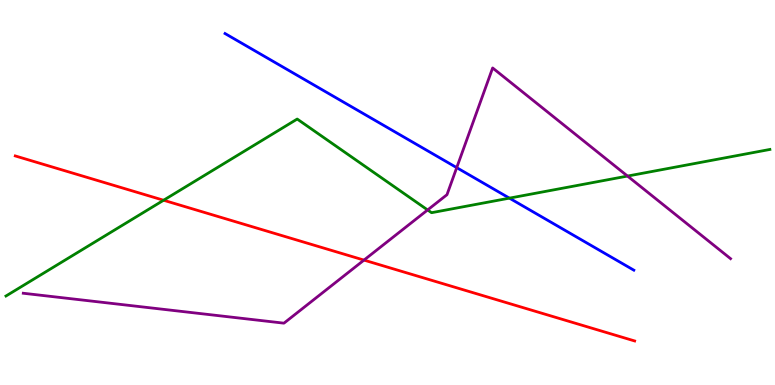[{'lines': ['blue', 'red'], 'intersections': []}, {'lines': ['green', 'red'], 'intersections': [{'x': 2.11, 'y': 4.8}]}, {'lines': ['purple', 'red'], 'intersections': [{'x': 4.7, 'y': 3.24}]}, {'lines': ['blue', 'green'], 'intersections': [{'x': 6.57, 'y': 4.85}]}, {'lines': ['blue', 'purple'], 'intersections': [{'x': 5.89, 'y': 5.65}]}, {'lines': ['green', 'purple'], 'intersections': [{'x': 5.52, 'y': 4.55}, {'x': 8.1, 'y': 5.43}]}]